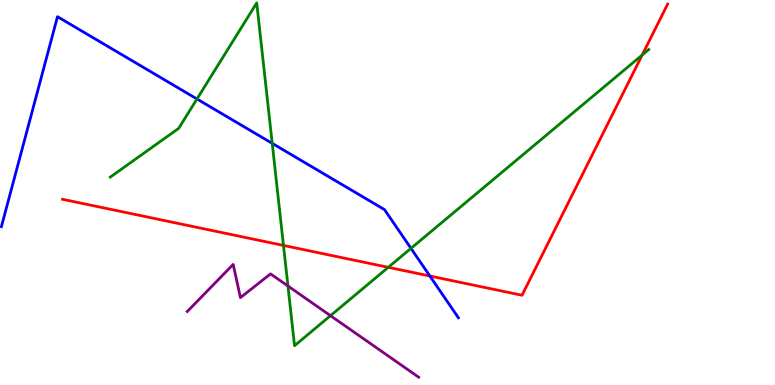[{'lines': ['blue', 'red'], 'intersections': [{'x': 5.55, 'y': 2.83}]}, {'lines': ['green', 'red'], 'intersections': [{'x': 3.66, 'y': 3.63}, {'x': 5.01, 'y': 3.06}, {'x': 8.29, 'y': 8.57}]}, {'lines': ['purple', 'red'], 'intersections': []}, {'lines': ['blue', 'green'], 'intersections': [{'x': 2.54, 'y': 7.43}, {'x': 3.51, 'y': 6.28}, {'x': 5.3, 'y': 3.55}]}, {'lines': ['blue', 'purple'], 'intersections': []}, {'lines': ['green', 'purple'], 'intersections': [{'x': 3.72, 'y': 2.57}, {'x': 4.26, 'y': 1.8}]}]